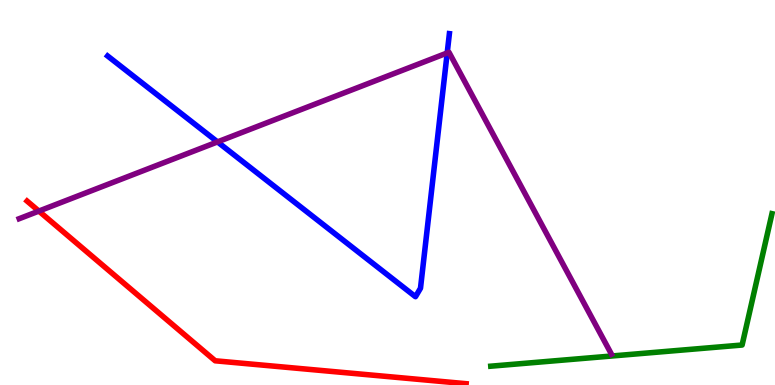[{'lines': ['blue', 'red'], 'intersections': []}, {'lines': ['green', 'red'], 'intersections': []}, {'lines': ['purple', 'red'], 'intersections': [{'x': 0.502, 'y': 4.52}]}, {'lines': ['blue', 'green'], 'intersections': []}, {'lines': ['blue', 'purple'], 'intersections': [{'x': 2.81, 'y': 6.31}, {'x': 5.77, 'y': 8.62}]}, {'lines': ['green', 'purple'], 'intersections': []}]